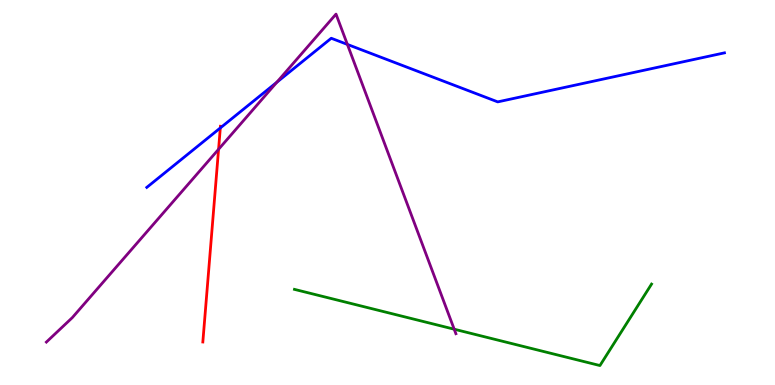[{'lines': ['blue', 'red'], 'intersections': [{'x': 2.84, 'y': 6.68}]}, {'lines': ['green', 'red'], 'intersections': []}, {'lines': ['purple', 'red'], 'intersections': [{'x': 2.82, 'y': 6.12}]}, {'lines': ['blue', 'green'], 'intersections': []}, {'lines': ['blue', 'purple'], 'intersections': [{'x': 3.57, 'y': 7.86}, {'x': 4.48, 'y': 8.85}]}, {'lines': ['green', 'purple'], 'intersections': [{'x': 5.86, 'y': 1.45}]}]